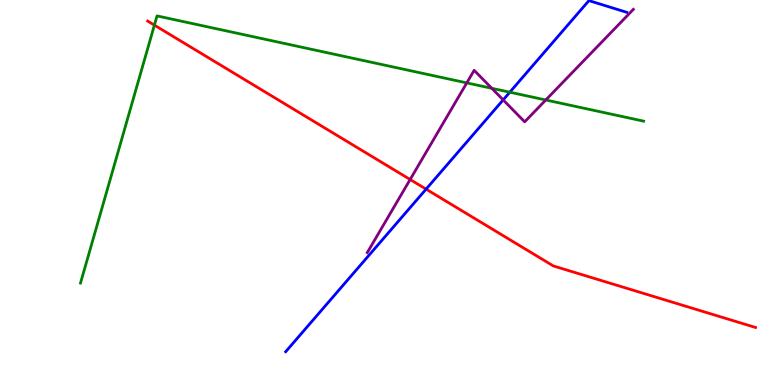[{'lines': ['blue', 'red'], 'intersections': [{'x': 5.5, 'y': 5.09}]}, {'lines': ['green', 'red'], 'intersections': [{'x': 1.99, 'y': 9.35}]}, {'lines': ['purple', 'red'], 'intersections': [{'x': 5.29, 'y': 5.34}]}, {'lines': ['blue', 'green'], 'intersections': [{'x': 6.58, 'y': 7.61}]}, {'lines': ['blue', 'purple'], 'intersections': [{'x': 6.49, 'y': 7.41}]}, {'lines': ['green', 'purple'], 'intersections': [{'x': 6.02, 'y': 7.85}, {'x': 6.35, 'y': 7.71}, {'x': 7.04, 'y': 7.4}]}]